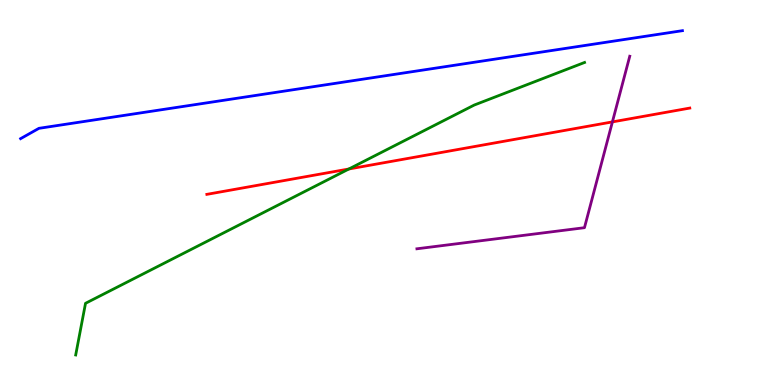[{'lines': ['blue', 'red'], 'intersections': []}, {'lines': ['green', 'red'], 'intersections': [{'x': 4.5, 'y': 5.61}]}, {'lines': ['purple', 'red'], 'intersections': [{'x': 7.9, 'y': 6.83}]}, {'lines': ['blue', 'green'], 'intersections': []}, {'lines': ['blue', 'purple'], 'intersections': []}, {'lines': ['green', 'purple'], 'intersections': []}]